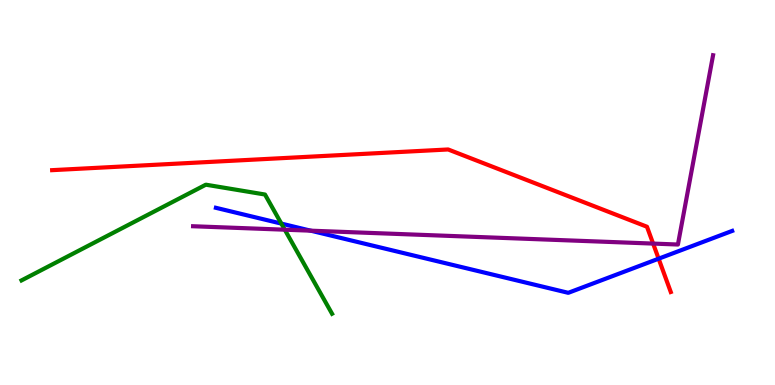[{'lines': ['blue', 'red'], 'intersections': [{'x': 8.5, 'y': 3.28}]}, {'lines': ['green', 'red'], 'intersections': []}, {'lines': ['purple', 'red'], 'intersections': [{'x': 8.43, 'y': 3.67}]}, {'lines': ['blue', 'green'], 'intersections': [{'x': 3.63, 'y': 4.19}]}, {'lines': ['blue', 'purple'], 'intersections': [{'x': 4.01, 'y': 4.01}]}, {'lines': ['green', 'purple'], 'intersections': [{'x': 3.67, 'y': 4.03}]}]